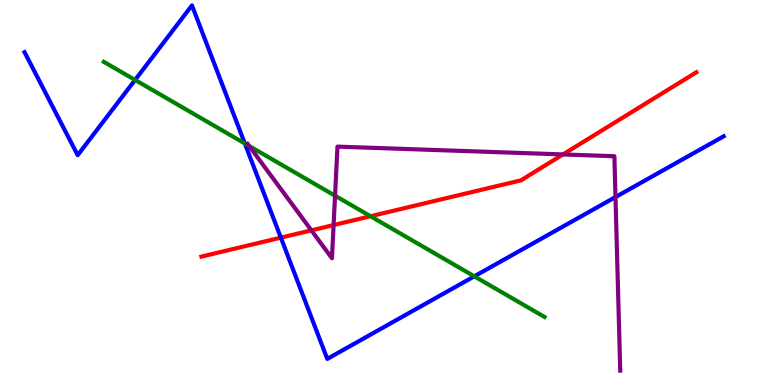[{'lines': ['blue', 'red'], 'intersections': [{'x': 3.62, 'y': 3.83}]}, {'lines': ['green', 'red'], 'intersections': [{'x': 4.78, 'y': 4.38}]}, {'lines': ['purple', 'red'], 'intersections': [{'x': 4.02, 'y': 4.02}, {'x': 4.3, 'y': 4.15}, {'x': 7.26, 'y': 5.99}]}, {'lines': ['blue', 'green'], 'intersections': [{'x': 1.74, 'y': 7.92}, {'x': 3.16, 'y': 6.27}, {'x': 6.12, 'y': 2.82}]}, {'lines': ['blue', 'purple'], 'intersections': [{'x': 7.94, 'y': 4.88}]}, {'lines': ['green', 'purple'], 'intersections': [{'x': 3.21, 'y': 6.21}, {'x': 4.32, 'y': 4.92}]}]